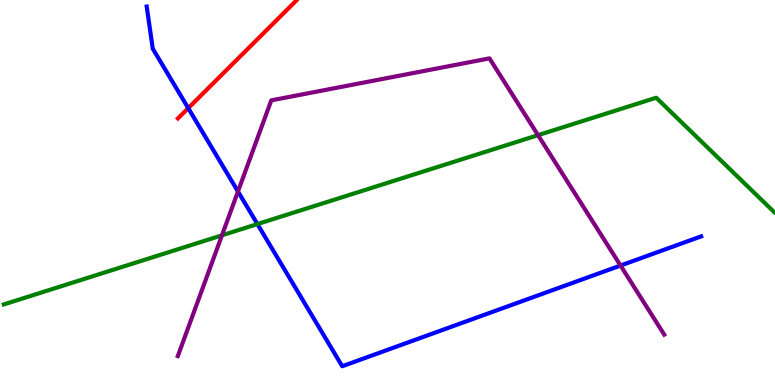[{'lines': ['blue', 'red'], 'intersections': [{'x': 2.43, 'y': 7.19}]}, {'lines': ['green', 'red'], 'intersections': []}, {'lines': ['purple', 'red'], 'intersections': []}, {'lines': ['blue', 'green'], 'intersections': [{'x': 3.32, 'y': 4.18}]}, {'lines': ['blue', 'purple'], 'intersections': [{'x': 3.07, 'y': 5.03}, {'x': 8.01, 'y': 3.1}]}, {'lines': ['green', 'purple'], 'intersections': [{'x': 2.86, 'y': 3.89}, {'x': 6.94, 'y': 6.49}]}]